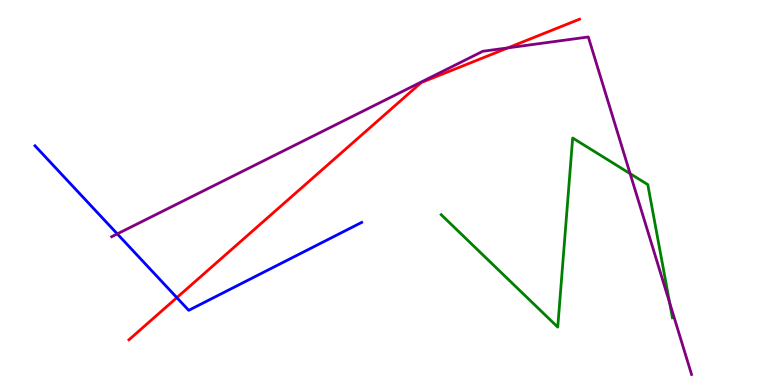[{'lines': ['blue', 'red'], 'intersections': [{'x': 2.28, 'y': 2.27}]}, {'lines': ['green', 'red'], 'intersections': []}, {'lines': ['purple', 'red'], 'intersections': [{'x': 6.55, 'y': 8.76}]}, {'lines': ['blue', 'green'], 'intersections': []}, {'lines': ['blue', 'purple'], 'intersections': [{'x': 1.51, 'y': 3.92}]}, {'lines': ['green', 'purple'], 'intersections': [{'x': 8.13, 'y': 5.49}, {'x': 8.64, 'y': 2.14}]}]